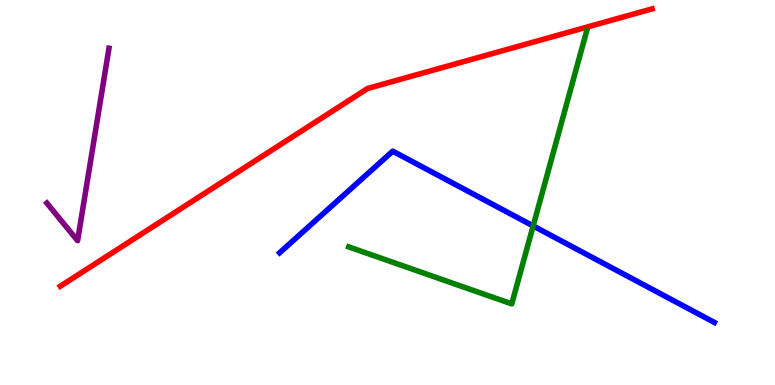[{'lines': ['blue', 'red'], 'intersections': []}, {'lines': ['green', 'red'], 'intersections': []}, {'lines': ['purple', 'red'], 'intersections': []}, {'lines': ['blue', 'green'], 'intersections': [{'x': 6.88, 'y': 4.13}]}, {'lines': ['blue', 'purple'], 'intersections': []}, {'lines': ['green', 'purple'], 'intersections': []}]